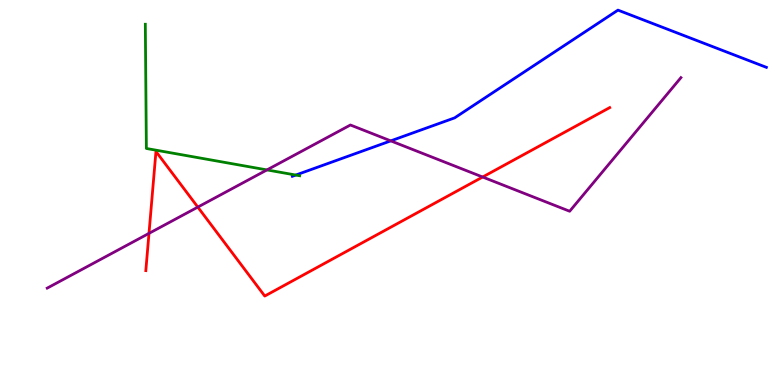[{'lines': ['blue', 'red'], 'intersections': []}, {'lines': ['green', 'red'], 'intersections': []}, {'lines': ['purple', 'red'], 'intersections': [{'x': 1.92, 'y': 3.94}, {'x': 2.55, 'y': 4.62}, {'x': 6.23, 'y': 5.4}]}, {'lines': ['blue', 'green'], 'intersections': [{'x': 3.82, 'y': 5.45}]}, {'lines': ['blue', 'purple'], 'intersections': [{'x': 5.04, 'y': 6.34}]}, {'lines': ['green', 'purple'], 'intersections': [{'x': 3.44, 'y': 5.59}]}]